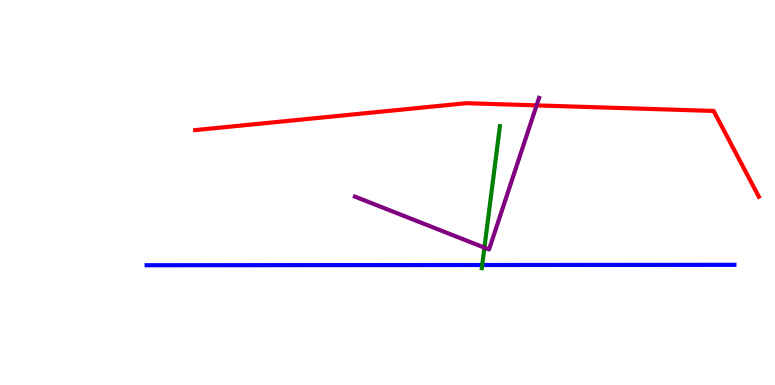[{'lines': ['blue', 'red'], 'intersections': []}, {'lines': ['green', 'red'], 'intersections': []}, {'lines': ['purple', 'red'], 'intersections': [{'x': 6.92, 'y': 7.26}]}, {'lines': ['blue', 'green'], 'intersections': [{'x': 6.22, 'y': 3.12}]}, {'lines': ['blue', 'purple'], 'intersections': []}, {'lines': ['green', 'purple'], 'intersections': [{'x': 6.25, 'y': 3.57}]}]